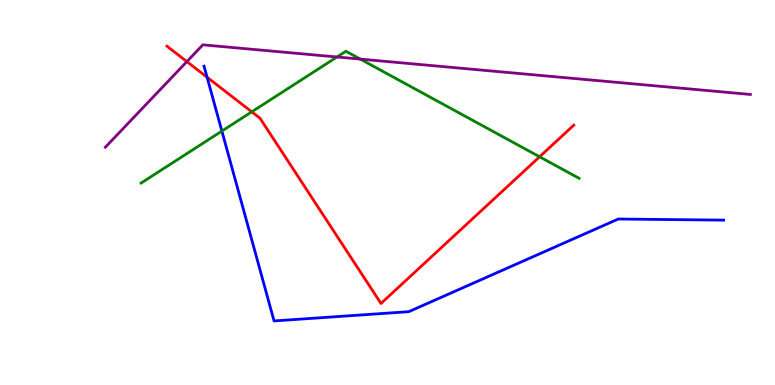[{'lines': ['blue', 'red'], 'intersections': [{'x': 2.67, 'y': 7.99}]}, {'lines': ['green', 'red'], 'intersections': [{'x': 3.25, 'y': 7.1}, {'x': 6.96, 'y': 5.93}]}, {'lines': ['purple', 'red'], 'intersections': [{'x': 2.41, 'y': 8.4}]}, {'lines': ['blue', 'green'], 'intersections': [{'x': 2.86, 'y': 6.6}]}, {'lines': ['blue', 'purple'], 'intersections': []}, {'lines': ['green', 'purple'], 'intersections': [{'x': 4.35, 'y': 8.52}, {'x': 4.65, 'y': 8.46}]}]